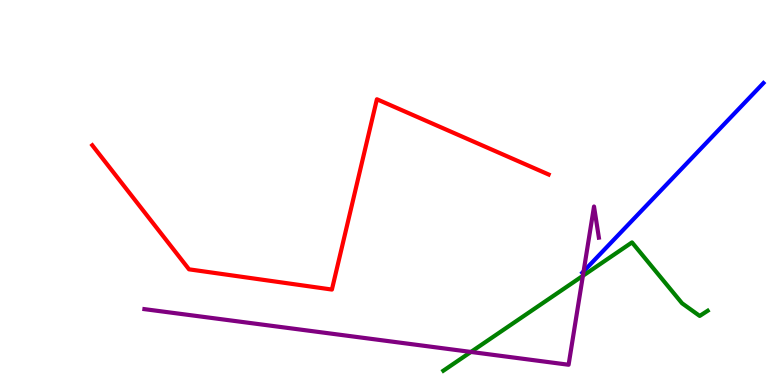[{'lines': ['blue', 'red'], 'intersections': []}, {'lines': ['green', 'red'], 'intersections': []}, {'lines': ['purple', 'red'], 'intersections': []}, {'lines': ['blue', 'green'], 'intersections': []}, {'lines': ['blue', 'purple'], 'intersections': [{'x': 7.53, 'y': 2.95}]}, {'lines': ['green', 'purple'], 'intersections': [{'x': 6.08, 'y': 0.859}, {'x': 7.52, 'y': 2.84}]}]